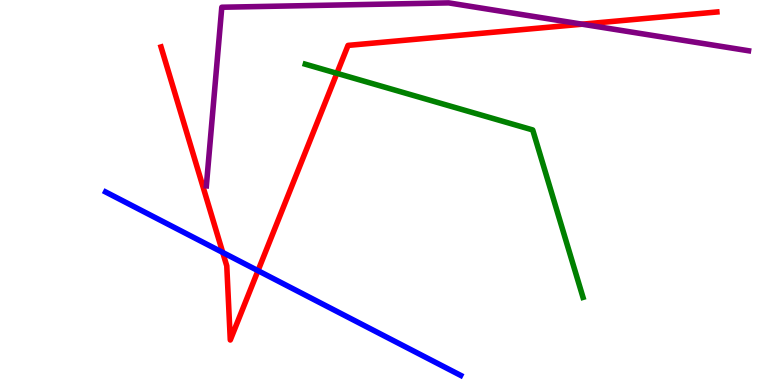[{'lines': ['blue', 'red'], 'intersections': [{'x': 2.87, 'y': 3.44}, {'x': 3.33, 'y': 2.97}]}, {'lines': ['green', 'red'], 'intersections': [{'x': 4.35, 'y': 8.1}]}, {'lines': ['purple', 'red'], 'intersections': [{'x': 7.51, 'y': 9.37}]}, {'lines': ['blue', 'green'], 'intersections': []}, {'lines': ['blue', 'purple'], 'intersections': []}, {'lines': ['green', 'purple'], 'intersections': []}]